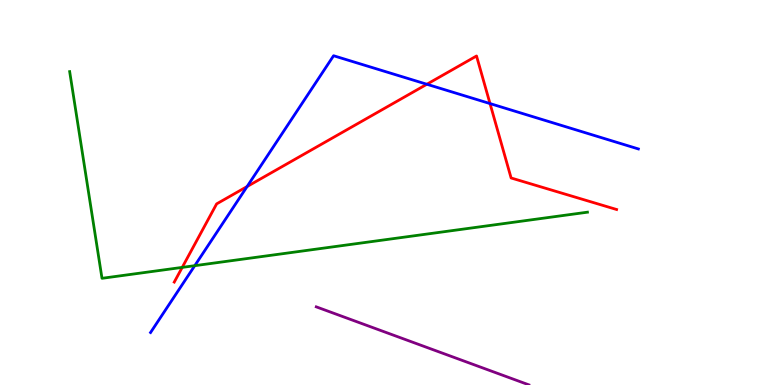[{'lines': ['blue', 'red'], 'intersections': [{'x': 3.19, 'y': 5.15}, {'x': 5.51, 'y': 7.81}, {'x': 6.32, 'y': 7.31}]}, {'lines': ['green', 'red'], 'intersections': [{'x': 2.35, 'y': 3.05}]}, {'lines': ['purple', 'red'], 'intersections': []}, {'lines': ['blue', 'green'], 'intersections': [{'x': 2.51, 'y': 3.1}]}, {'lines': ['blue', 'purple'], 'intersections': []}, {'lines': ['green', 'purple'], 'intersections': []}]